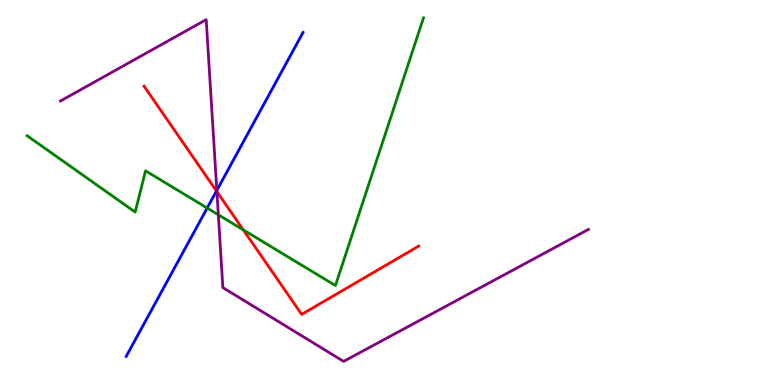[{'lines': ['blue', 'red'], 'intersections': [{'x': 2.79, 'y': 5.04}]}, {'lines': ['green', 'red'], 'intersections': [{'x': 3.14, 'y': 4.03}]}, {'lines': ['purple', 'red'], 'intersections': [{'x': 2.8, 'y': 5.02}]}, {'lines': ['blue', 'green'], 'intersections': [{'x': 2.67, 'y': 4.6}]}, {'lines': ['blue', 'purple'], 'intersections': [{'x': 2.8, 'y': 5.05}]}, {'lines': ['green', 'purple'], 'intersections': [{'x': 2.82, 'y': 4.42}]}]